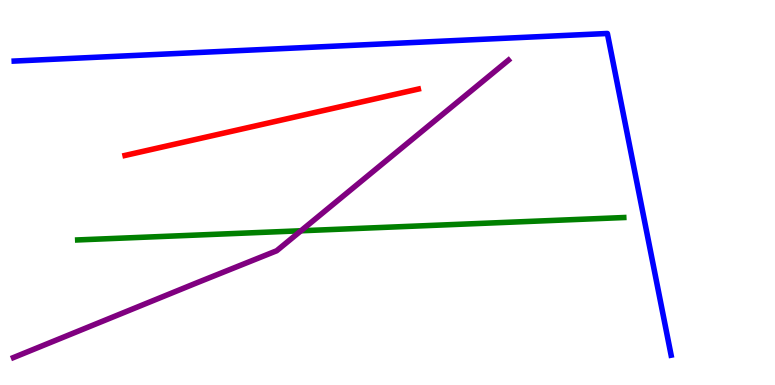[{'lines': ['blue', 'red'], 'intersections': []}, {'lines': ['green', 'red'], 'intersections': []}, {'lines': ['purple', 'red'], 'intersections': []}, {'lines': ['blue', 'green'], 'intersections': []}, {'lines': ['blue', 'purple'], 'intersections': []}, {'lines': ['green', 'purple'], 'intersections': [{'x': 3.88, 'y': 4.01}]}]